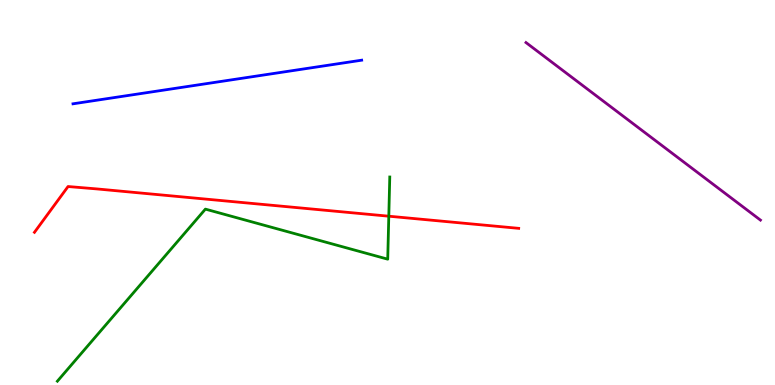[{'lines': ['blue', 'red'], 'intersections': []}, {'lines': ['green', 'red'], 'intersections': [{'x': 5.02, 'y': 4.38}]}, {'lines': ['purple', 'red'], 'intersections': []}, {'lines': ['blue', 'green'], 'intersections': []}, {'lines': ['blue', 'purple'], 'intersections': []}, {'lines': ['green', 'purple'], 'intersections': []}]